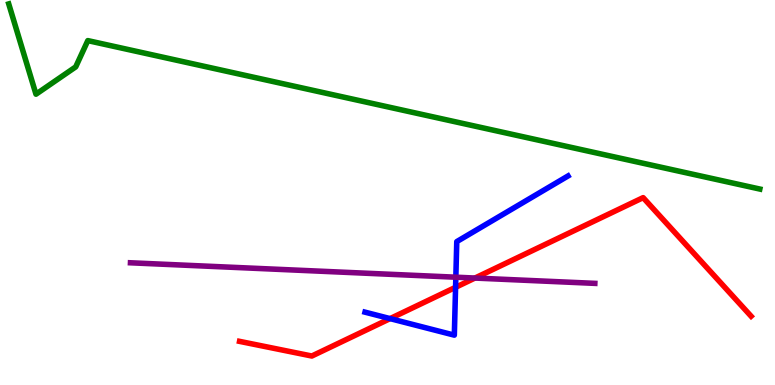[{'lines': ['blue', 'red'], 'intersections': [{'x': 5.03, 'y': 1.72}, {'x': 5.88, 'y': 2.54}]}, {'lines': ['green', 'red'], 'intersections': []}, {'lines': ['purple', 'red'], 'intersections': [{'x': 6.13, 'y': 2.78}]}, {'lines': ['blue', 'green'], 'intersections': []}, {'lines': ['blue', 'purple'], 'intersections': [{'x': 5.88, 'y': 2.8}]}, {'lines': ['green', 'purple'], 'intersections': []}]